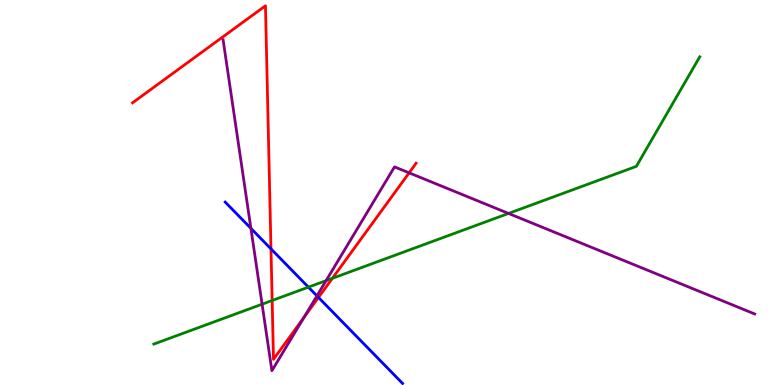[{'lines': ['blue', 'red'], 'intersections': [{'x': 3.5, 'y': 3.54}, {'x': 4.11, 'y': 2.27}]}, {'lines': ['green', 'red'], 'intersections': [{'x': 3.51, 'y': 2.19}, {'x': 4.29, 'y': 2.77}]}, {'lines': ['purple', 'red'], 'intersections': [{'x': 3.92, 'y': 1.76}, {'x': 5.28, 'y': 5.51}]}, {'lines': ['blue', 'green'], 'intersections': [{'x': 3.98, 'y': 2.54}]}, {'lines': ['blue', 'purple'], 'intersections': [{'x': 3.24, 'y': 4.07}, {'x': 4.09, 'y': 2.32}]}, {'lines': ['green', 'purple'], 'intersections': [{'x': 3.38, 'y': 2.1}, {'x': 4.21, 'y': 2.71}, {'x': 6.56, 'y': 4.46}]}]